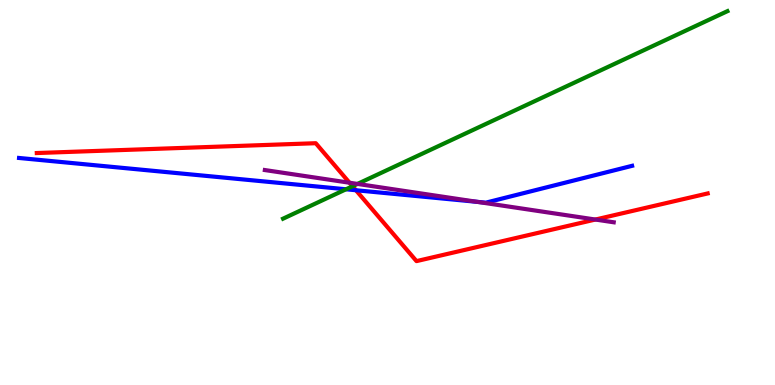[{'lines': ['blue', 'red'], 'intersections': [{'x': 4.59, 'y': 5.06}]}, {'lines': ['green', 'red'], 'intersections': [{'x': 4.55, 'y': 5.16}]}, {'lines': ['purple', 'red'], 'intersections': [{'x': 4.51, 'y': 5.25}, {'x': 7.68, 'y': 4.3}]}, {'lines': ['blue', 'green'], 'intersections': [{'x': 4.46, 'y': 5.08}]}, {'lines': ['blue', 'purple'], 'intersections': [{'x': 6.16, 'y': 4.76}]}, {'lines': ['green', 'purple'], 'intersections': [{'x': 4.61, 'y': 5.22}]}]